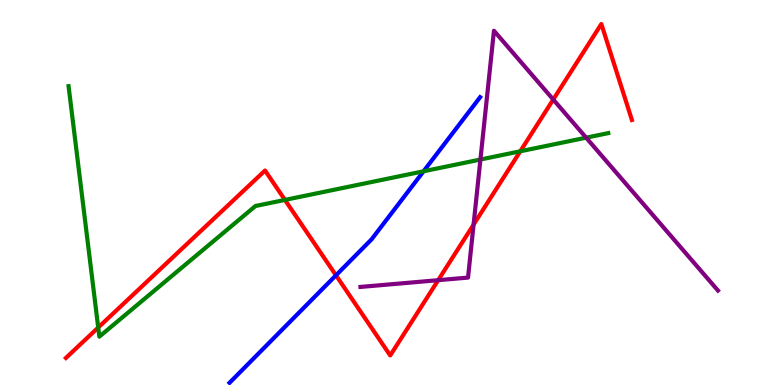[{'lines': ['blue', 'red'], 'intersections': [{'x': 4.34, 'y': 2.85}]}, {'lines': ['green', 'red'], 'intersections': [{'x': 1.27, 'y': 1.49}, {'x': 3.68, 'y': 4.81}, {'x': 6.71, 'y': 6.07}]}, {'lines': ['purple', 'red'], 'intersections': [{'x': 5.65, 'y': 2.72}, {'x': 6.11, 'y': 4.17}, {'x': 7.14, 'y': 7.41}]}, {'lines': ['blue', 'green'], 'intersections': [{'x': 5.47, 'y': 5.55}]}, {'lines': ['blue', 'purple'], 'intersections': []}, {'lines': ['green', 'purple'], 'intersections': [{'x': 6.2, 'y': 5.86}, {'x': 7.56, 'y': 6.42}]}]